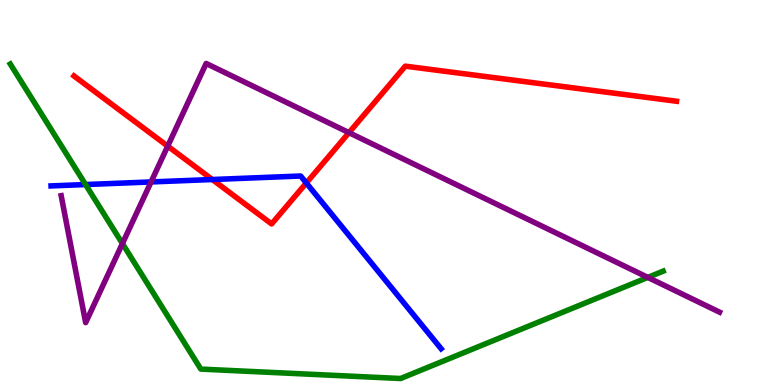[{'lines': ['blue', 'red'], 'intersections': [{'x': 2.74, 'y': 5.34}, {'x': 3.95, 'y': 5.25}]}, {'lines': ['green', 'red'], 'intersections': []}, {'lines': ['purple', 'red'], 'intersections': [{'x': 2.16, 'y': 6.2}, {'x': 4.5, 'y': 6.55}]}, {'lines': ['blue', 'green'], 'intersections': [{'x': 1.1, 'y': 5.21}]}, {'lines': ['blue', 'purple'], 'intersections': [{'x': 1.95, 'y': 5.27}]}, {'lines': ['green', 'purple'], 'intersections': [{'x': 1.58, 'y': 3.67}, {'x': 8.36, 'y': 2.79}]}]